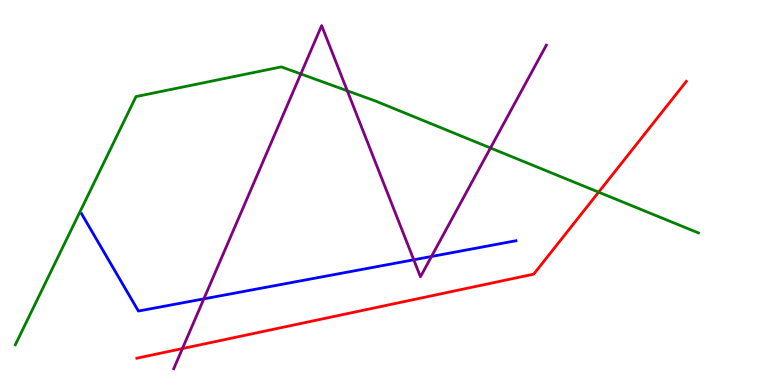[{'lines': ['blue', 'red'], 'intersections': []}, {'lines': ['green', 'red'], 'intersections': [{'x': 7.72, 'y': 5.01}]}, {'lines': ['purple', 'red'], 'intersections': [{'x': 2.35, 'y': 0.946}]}, {'lines': ['blue', 'green'], 'intersections': []}, {'lines': ['blue', 'purple'], 'intersections': [{'x': 2.63, 'y': 2.24}, {'x': 5.34, 'y': 3.25}, {'x': 5.57, 'y': 3.34}]}, {'lines': ['green', 'purple'], 'intersections': [{'x': 3.88, 'y': 8.08}, {'x': 4.48, 'y': 7.64}, {'x': 6.33, 'y': 6.16}]}]